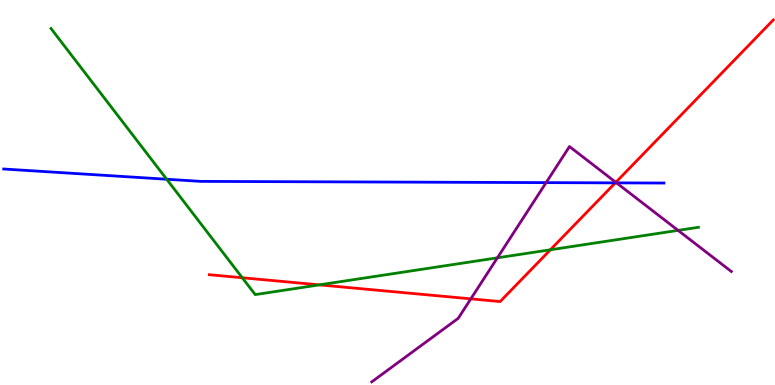[{'lines': ['blue', 'red'], 'intersections': [{'x': 7.94, 'y': 5.25}]}, {'lines': ['green', 'red'], 'intersections': [{'x': 3.13, 'y': 2.79}, {'x': 4.12, 'y': 2.6}, {'x': 7.1, 'y': 3.51}]}, {'lines': ['purple', 'red'], 'intersections': [{'x': 6.08, 'y': 2.24}, {'x': 7.95, 'y': 5.26}]}, {'lines': ['blue', 'green'], 'intersections': [{'x': 2.15, 'y': 5.34}]}, {'lines': ['blue', 'purple'], 'intersections': [{'x': 7.05, 'y': 5.26}, {'x': 7.96, 'y': 5.25}]}, {'lines': ['green', 'purple'], 'intersections': [{'x': 6.42, 'y': 3.3}, {'x': 8.75, 'y': 4.02}]}]